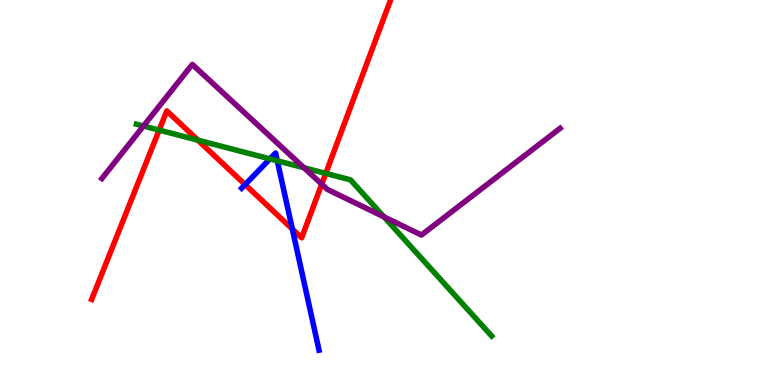[{'lines': ['blue', 'red'], 'intersections': [{'x': 3.16, 'y': 5.21}, {'x': 3.77, 'y': 4.05}]}, {'lines': ['green', 'red'], 'intersections': [{'x': 2.05, 'y': 6.62}, {'x': 2.55, 'y': 6.36}, {'x': 4.2, 'y': 5.5}]}, {'lines': ['purple', 'red'], 'intersections': [{'x': 4.15, 'y': 5.22}]}, {'lines': ['blue', 'green'], 'intersections': [{'x': 3.48, 'y': 5.87}, {'x': 3.58, 'y': 5.82}]}, {'lines': ['blue', 'purple'], 'intersections': []}, {'lines': ['green', 'purple'], 'intersections': [{'x': 1.85, 'y': 6.73}, {'x': 3.92, 'y': 5.64}, {'x': 4.95, 'y': 4.37}]}]